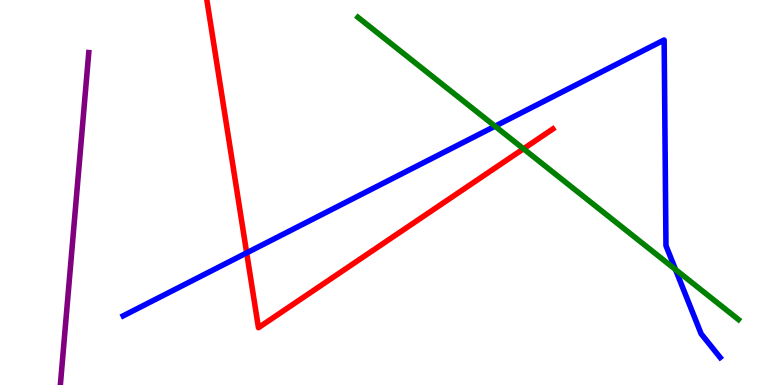[{'lines': ['blue', 'red'], 'intersections': [{'x': 3.18, 'y': 3.43}]}, {'lines': ['green', 'red'], 'intersections': [{'x': 6.75, 'y': 6.14}]}, {'lines': ['purple', 'red'], 'intersections': []}, {'lines': ['blue', 'green'], 'intersections': [{'x': 6.39, 'y': 6.72}, {'x': 8.72, 'y': 3.0}]}, {'lines': ['blue', 'purple'], 'intersections': []}, {'lines': ['green', 'purple'], 'intersections': []}]